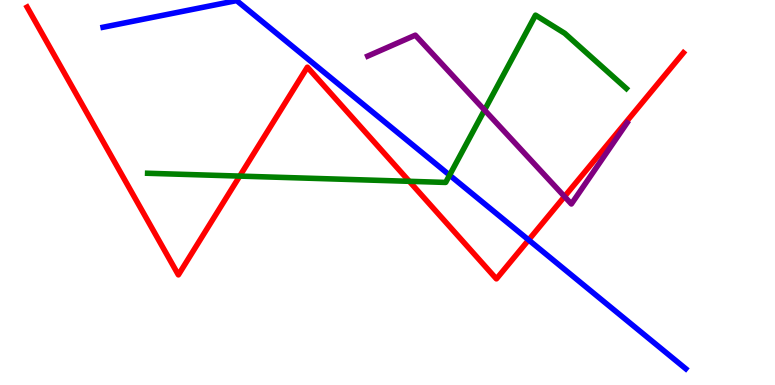[{'lines': ['blue', 'red'], 'intersections': [{'x': 6.82, 'y': 3.77}]}, {'lines': ['green', 'red'], 'intersections': [{'x': 3.09, 'y': 5.43}, {'x': 5.28, 'y': 5.29}]}, {'lines': ['purple', 'red'], 'intersections': [{'x': 7.28, 'y': 4.89}]}, {'lines': ['blue', 'green'], 'intersections': [{'x': 5.8, 'y': 5.45}]}, {'lines': ['blue', 'purple'], 'intersections': []}, {'lines': ['green', 'purple'], 'intersections': [{'x': 6.25, 'y': 7.14}]}]